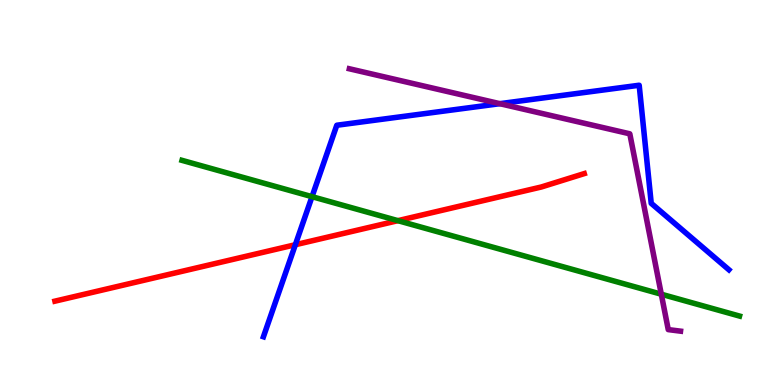[{'lines': ['blue', 'red'], 'intersections': [{'x': 3.81, 'y': 3.64}]}, {'lines': ['green', 'red'], 'intersections': [{'x': 5.13, 'y': 4.27}]}, {'lines': ['purple', 'red'], 'intersections': []}, {'lines': ['blue', 'green'], 'intersections': [{'x': 4.03, 'y': 4.89}]}, {'lines': ['blue', 'purple'], 'intersections': [{'x': 6.45, 'y': 7.31}]}, {'lines': ['green', 'purple'], 'intersections': [{'x': 8.53, 'y': 2.36}]}]